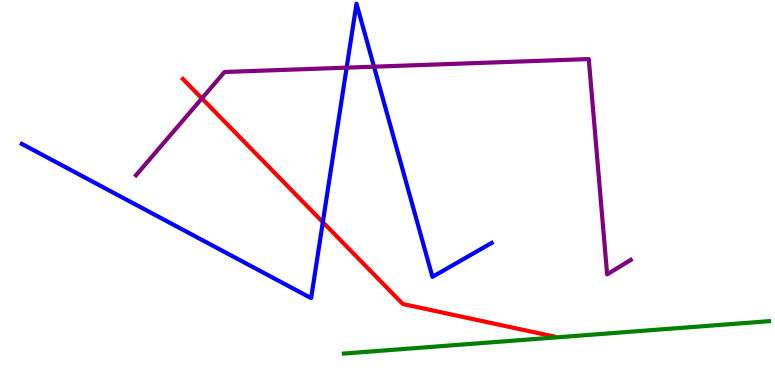[{'lines': ['blue', 'red'], 'intersections': [{'x': 4.17, 'y': 4.23}]}, {'lines': ['green', 'red'], 'intersections': []}, {'lines': ['purple', 'red'], 'intersections': [{'x': 2.61, 'y': 7.44}]}, {'lines': ['blue', 'green'], 'intersections': []}, {'lines': ['blue', 'purple'], 'intersections': [{'x': 4.47, 'y': 8.24}, {'x': 4.83, 'y': 8.27}]}, {'lines': ['green', 'purple'], 'intersections': []}]